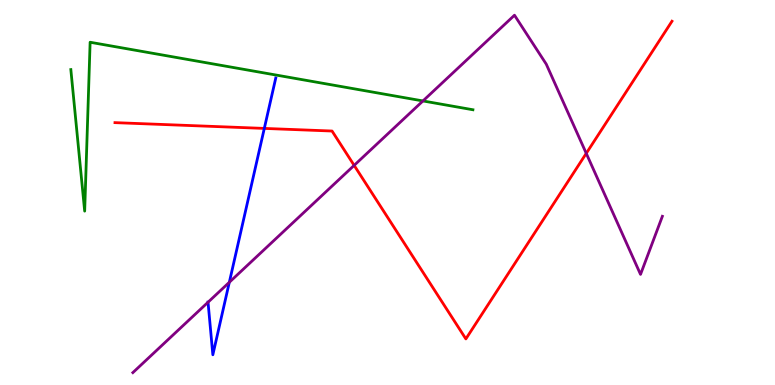[{'lines': ['blue', 'red'], 'intersections': [{'x': 3.41, 'y': 6.66}]}, {'lines': ['green', 'red'], 'intersections': []}, {'lines': ['purple', 'red'], 'intersections': [{'x': 4.57, 'y': 5.7}, {'x': 7.56, 'y': 6.02}]}, {'lines': ['blue', 'green'], 'intersections': []}, {'lines': ['blue', 'purple'], 'intersections': [{'x': 2.68, 'y': 2.15}, {'x': 2.96, 'y': 2.67}]}, {'lines': ['green', 'purple'], 'intersections': [{'x': 5.46, 'y': 7.38}]}]